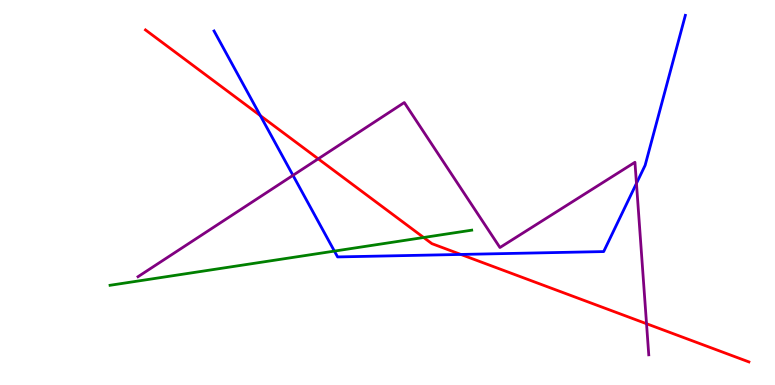[{'lines': ['blue', 'red'], 'intersections': [{'x': 3.36, 'y': 7.0}, {'x': 5.95, 'y': 3.39}]}, {'lines': ['green', 'red'], 'intersections': [{'x': 5.47, 'y': 3.83}]}, {'lines': ['purple', 'red'], 'intersections': [{'x': 4.11, 'y': 5.87}, {'x': 8.34, 'y': 1.59}]}, {'lines': ['blue', 'green'], 'intersections': [{'x': 4.31, 'y': 3.48}]}, {'lines': ['blue', 'purple'], 'intersections': [{'x': 3.78, 'y': 5.45}, {'x': 8.21, 'y': 5.24}]}, {'lines': ['green', 'purple'], 'intersections': []}]